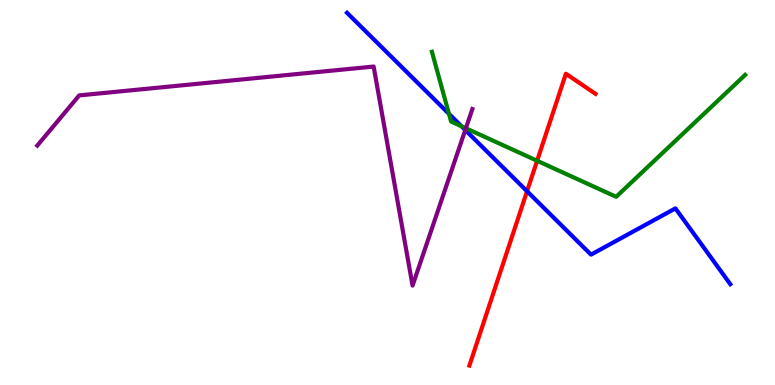[{'lines': ['blue', 'red'], 'intersections': [{'x': 6.8, 'y': 5.03}]}, {'lines': ['green', 'red'], 'intersections': [{'x': 6.93, 'y': 5.82}]}, {'lines': ['purple', 'red'], 'intersections': []}, {'lines': ['blue', 'green'], 'intersections': [{'x': 5.79, 'y': 7.04}, {'x': 5.95, 'y': 6.72}]}, {'lines': ['blue', 'purple'], 'intersections': [{'x': 6.0, 'y': 6.62}]}, {'lines': ['green', 'purple'], 'intersections': [{'x': 6.01, 'y': 6.67}]}]